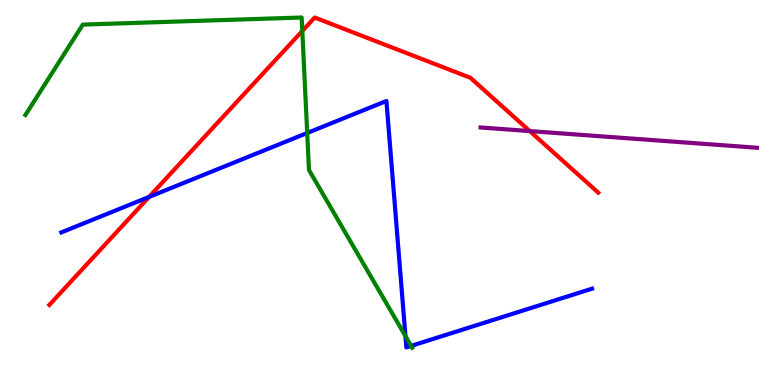[{'lines': ['blue', 'red'], 'intersections': [{'x': 1.92, 'y': 4.88}]}, {'lines': ['green', 'red'], 'intersections': [{'x': 3.9, 'y': 9.2}]}, {'lines': ['purple', 'red'], 'intersections': [{'x': 6.84, 'y': 6.6}]}, {'lines': ['blue', 'green'], 'intersections': [{'x': 3.96, 'y': 6.55}, {'x': 5.23, 'y': 1.27}, {'x': 5.31, 'y': 1.02}]}, {'lines': ['blue', 'purple'], 'intersections': []}, {'lines': ['green', 'purple'], 'intersections': []}]